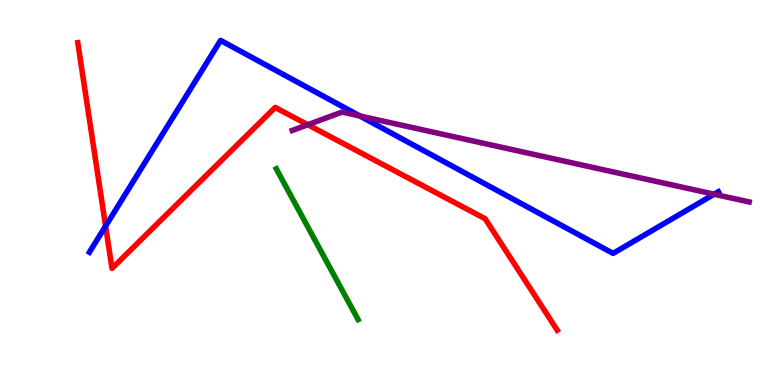[{'lines': ['blue', 'red'], 'intersections': [{'x': 1.36, 'y': 4.13}]}, {'lines': ['green', 'red'], 'intersections': []}, {'lines': ['purple', 'red'], 'intersections': [{'x': 3.97, 'y': 6.76}]}, {'lines': ['blue', 'green'], 'intersections': []}, {'lines': ['blue', 'purple'], 'intersections': [{'x': 4.64, 'y': 6.99}, {'x': 9.21, 'y': 4.96}]}, {'lines': ['green', 'purple'], 'intersections': []}]